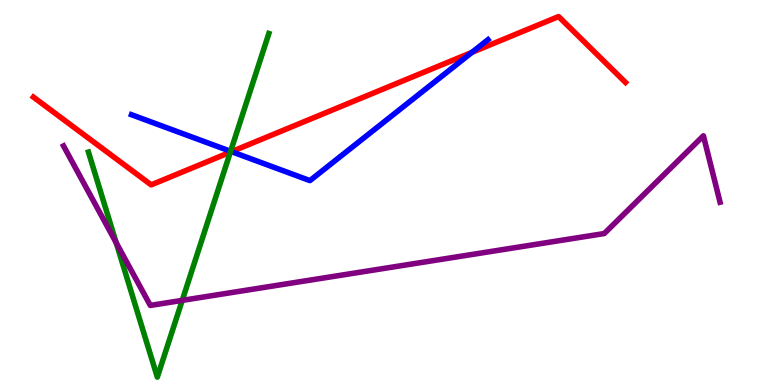[{'lines': ['blue', 'red'], 'intersections': [{'x': 2.99, 'y': 6.06}, {'x': 6.09, 'y': 8.64}]}, {'lines': ['green', 'red'], 'intersections': [{'x': 2.97, 'y': 6.05}]}, {'lines': ['purple', 'red'], 'intersections': []}, {'lines': ['blue', 'green'], 'intersections': [{'x': 2.98, 'y': 6.07}]}, {'lines': ['blue', 'purple'], 'intersections': []}, {'lines': ['green', 'purple'], 'intersections': [{'x': 1.5, 'y': 3.7}, {'x': 2.35, 'y': 2.2}]}]